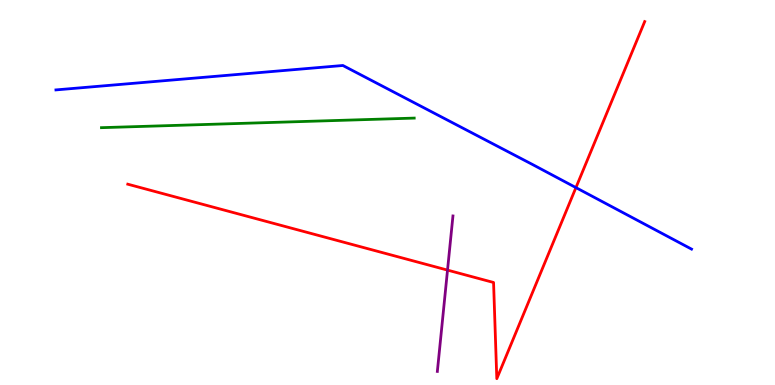[{'lines': ['blue', 'red'], 'intersections': [{'x': 7.43, 'y': 5.13}]}, {'lines': ['green', 'red'], 'intersections': []}, {'lines': ['purple', 'red'], 'intersections': [{'x': 5.77, 'y': 2.98}]}, {'lines': ['blue', 'green'], 'intersections': []}, {'lines': ['blue', 'purple'], 'intersections': []}, {'lines': ['green', 'purple'], 'intersections': []}]